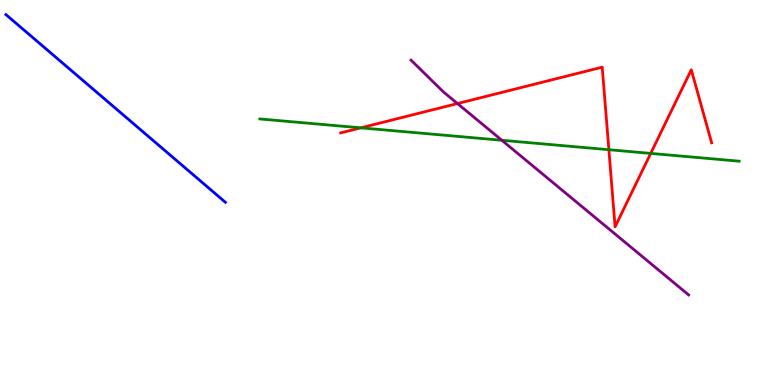[{'lines': ['blue', 'red'], 'intersections': []}, {'lines': ['green', 'red'], 'intersections': [{'x': 4.66, 'y': 6.68}, {'x': 7.86, 'y': 6.11}, {'x': 8.4, 'y': 6.02}]}, {'lines': ['purple', 'red'], 'intersections': [{'x': 5.9, 'y': 7.31}]}, {'lines': ['blue', 'green'], 'intersections': []}, {'lines': ['blue', 'purple'], 'intersections': []}, {'lines': ['green', 'purple'], 'intersections': [{'x': 6.48, 'y': 6.36}]}]